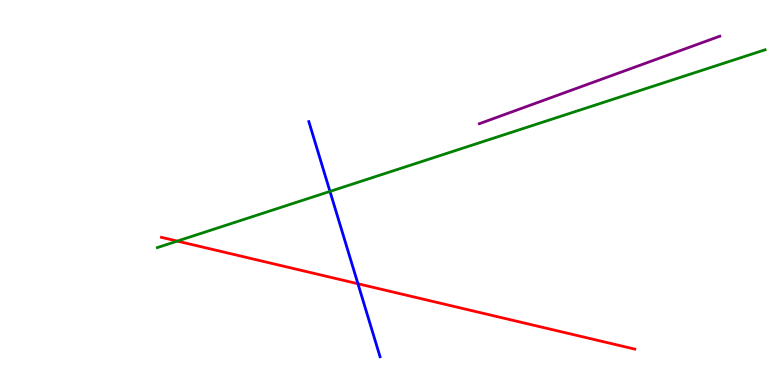[{'lines': ['blue', 'red'], 'intersections': [{'x': 4.62, 'y': 2.63}]}, {'lines': ['green', 'red'], 'intersections': [{'x': 2.29, 'y': 3.74}]}, {'lines': ['purple', 'red'], 'intersections': []}, {'lines': ['blue', 'green'], 'intersections': [{'x': 4.26, 'y': 5.03}]}, {'lines': ['blue', 'purple'], 'intersections': []}, {'lines': ['green', 'purple'], 'intersections': []}]